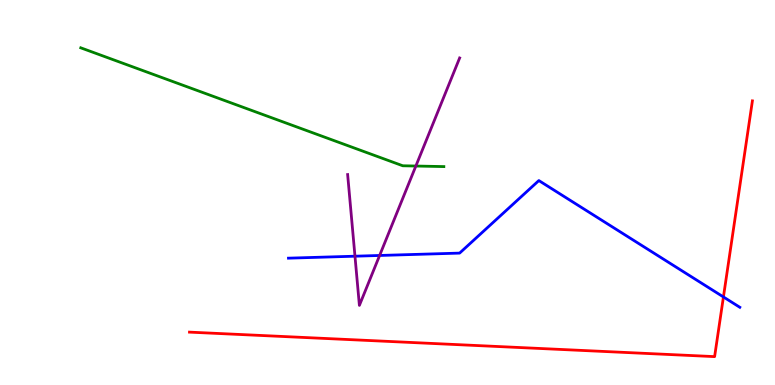[{'lines': ['blue', 'red'], 'intersections': [{'x': 9.33, 'y': 2.29}]}, {'lines': ['green', 'red'], 'intersections': []}, {'lines': ['purple', 'red'], 'intersections': []}, {'lines': ['blue', 'green'], 'intersections': []}, {'lines': ['blue', 'purple'], 'intersections': [{'x': 4.58, 'y': 3.35}, {'x': 4.9, 'y': 3.36}]}, {'lines': ['green', 'purple'], 'intersections': [{'x': 5.37, 'y': 5.69}]}]